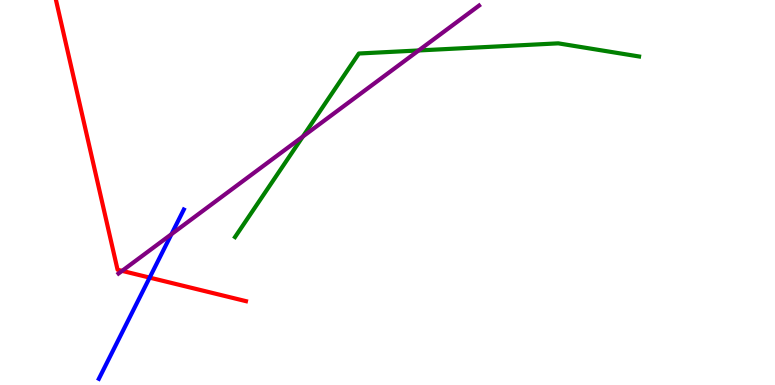[{'lines': ['blue', 'red'], 'intersections': [{'x': 1.93, 'y': 2.79}]}, {'lines': ['green', 'red'], 'intersections': []}, {'lines': ['purple', 'red'], 'intersections': [{'x': 1.58, 'y': 2.96}]}, {'lines': ['blue', 'green'], 'intersections': []}, {'lines': ['blue', 'purple'], 'intersections': [{'x': 2.21, 'y': 3.92}]}, {'lines': ['green', 'purple'], 'intersections': [{'x': 3.91, 'y': 6.45}, {'x': 5.4, 'y': 8.69}]}]